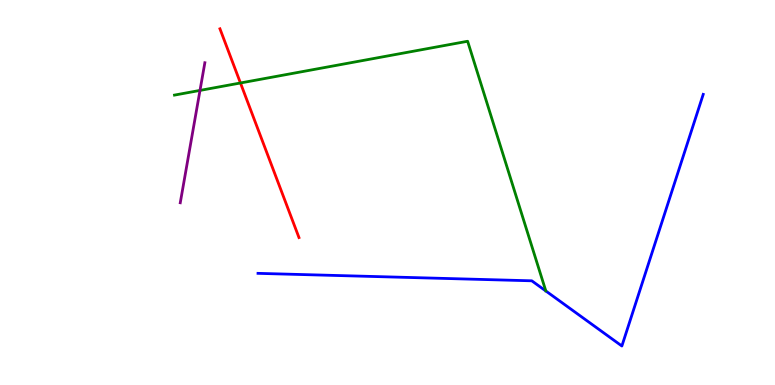[{'lines': ['blue', 'red'], 'intersections': []}, {'lines': ['green', 'red'], 'intersections': [{'x': 3.1, 'y': 7.84}]}, {'lines': ['purple', 'red'], 'intersections': []}, {'lines': ['blue', 'green'], 'intersections': []}, {'lines': ['blue', 'purple'], 'intersections': []}, {'lines': ['green', 'purple'], 'intersections': [{'x': 2.58, 'y': 7.65}]}]